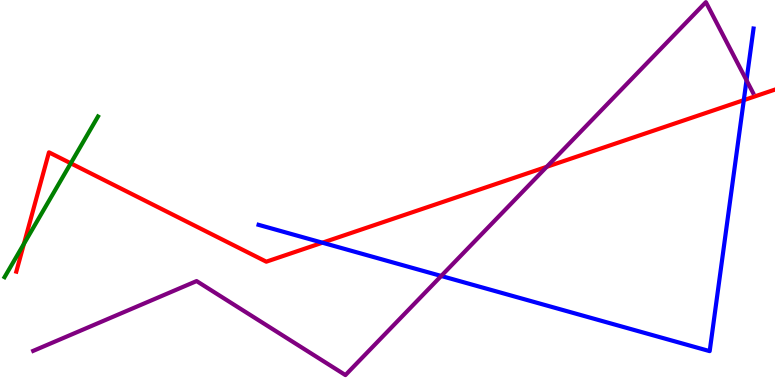[{'lines': ['blue', 'red'], 'intersections': [{'x': 4.16, 'y': 3.7}, {'x': 9.6, 'y': 7.4}]}, {'lines': ['green', 'red'], 'intersections': [{'x': 0.309, 'y': 3.67}, {'x': 0.913, 'y': 5.76}]}, {'lines': ['purple', 'red'], 'intersections': [{'x': 7.05, 'y': 5.67}]}, {'lines': ['blue', 'green'], 'intersections': []}, {'lines': ['blue', 'purple'], 'intersections': [{'x': 5.69, 'y': 2.83}, {'x': 9.63, 'y': 7.92}]}, {'lines': ['green', 'purple'], 'intersections': []}]